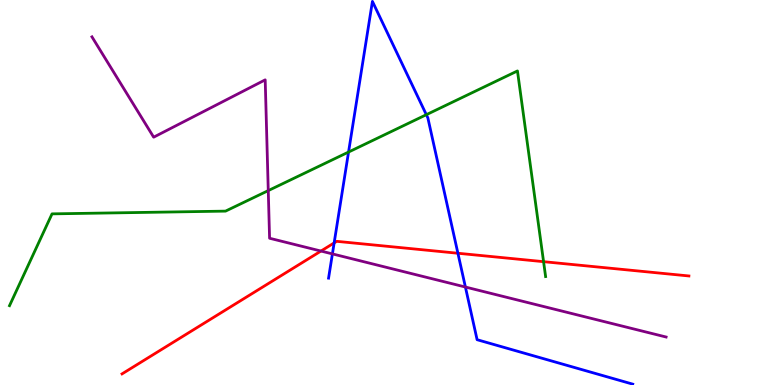[{'lines': ['blue', 'red'], 'intersections': [{'x': 4.31, 'y': 3.69}, {'x': 5.91, 'y': 3.42}]}, {'lines': ['green', 'red'], 'intersections': [{'x': 7.01, 'y': 3.2}]}, {'lines': ['purple', 'red'], 'intersections': [{'x': 4.14, 'y': 3.48}]}, {'lines': ['blue', 'green'], 'intersections': [{'x': 4.5, 'y': 6.05}, {'x': 5.5, 'y': 7.02}]}, {'lines': ['blue', 'purple'], 'intersections': [{'x': 4.29, 'y': 3.41}, {'x': 6.01, 'y': 2.54}]}, {'lines': ['green', 'purple'], 'intersections': [{'x': 3.46, 'y': 5.05}]}]